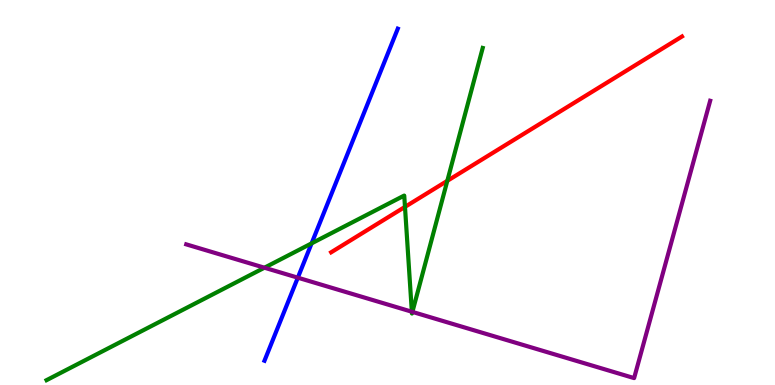[{'lines': ['blue', 'red'], 'intersections': []}, {'lines': ['green', 'red'], 'intersections': [{'x': 5.23, 'y': 4.63}, {'x': 5.77, 'y': 5.3}]}, {'lines': ['purple', 'red'], 'intersections': []}, {'lines': ['blue', 'green'], 'intersections': [{'x': 4.02, 'y': 3.68}]}, {'lines': ['blue', 'purple'], 'intersections': [{'x': 3.84, 'y': 2.79}]}, {'lines': ['green', 'purple'], 'intersections': [{'x': 3.41, 'y': 3.05}, {'x': 5.31, 'y': 1.9}, {'x': 5.32, 'y': 1.9}]}]